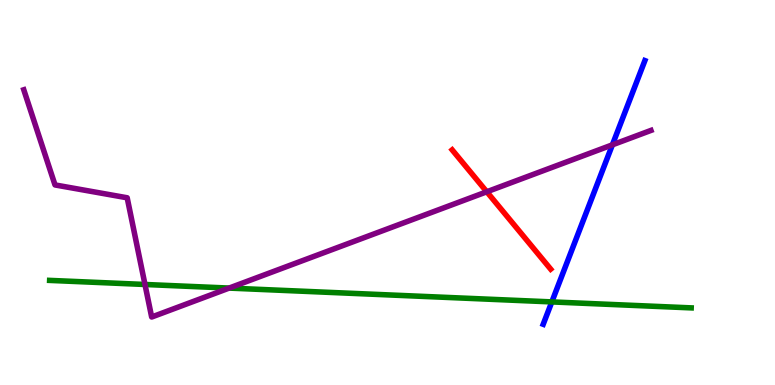[{'lines': ['blue', 'red'], 'intersections': []}, {'lines': ['green', 'red'], 'intersections': []}, {'lines': ['purple', 'red'], 'intersections': [{'x': 6.28, 'y': 5.02}]}, {'lines': ['blue', 'green'], 'intersections': [{'x': 7.12, 'y': 2.16}]}, {'lines': ['blue', 'purple'], 'intersections': [{'x': 7.9, 'y': 6.24}]}, {'lines': ['green', 'purple'], 'intersections': [{'x': 1.87, 'y': 2.61}, {'x': 2.96, 'y': 2.52}]}]